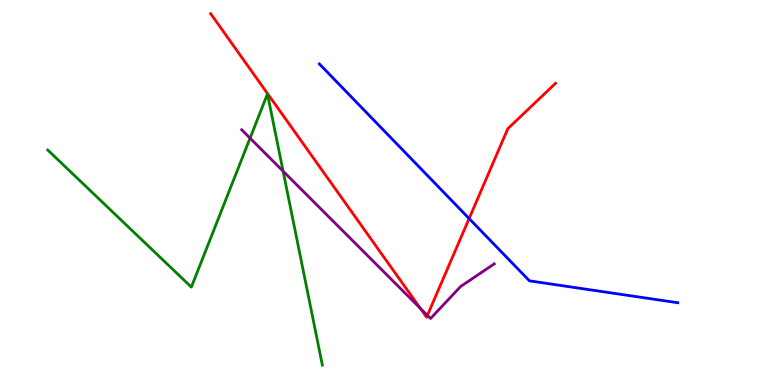[{'lines': ['blue', 'red'], 'intersections': [{'x': 6.05, 'y': 4.32}]}, {'lines': ['green', 'red'], 'intersections': []}, {'lines': ['purple', 'red'], 'intersections': [{'x': 5.42, 'y': 1.99}, {'x': 5.51, 'y': 1.81}]}, {'lines': ['blue', 'green'], 'intersections': []}, {'lines': ['blue', 'purple'], 'intersections': []}, {'lines': ['green', 'purple'], 'intersections': [{'x': 3.23, 'y': 6.41}, {'x': 3.65, 'y': 5.55}]}]